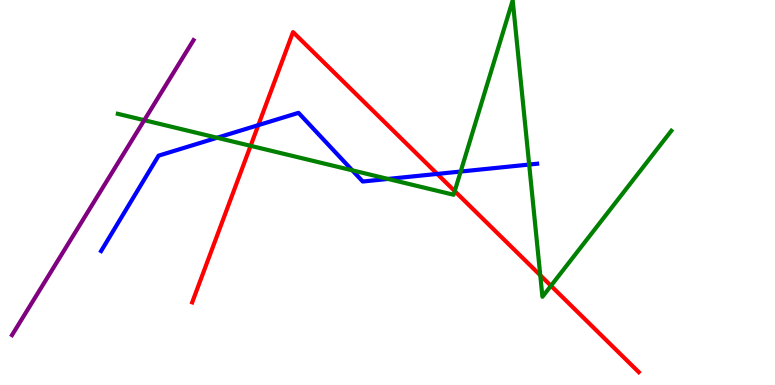[{'lines': ['blue', 'red'], 'intersections': [{'x': 3.33, 'y': 6.75}, {'x': 5.64, 'y': 5.48}]}, {'lines': ['green', 'red'], 'intersections': [{'x': 3.23, 'y': 6.21}, {'x': 5.87, 'y': 5.04}, {'x': 6.97, 'y': 2.85}, {'x': 7.11, 'y': 2.58}]}, {'lines': ['purple', 'red'], 'intersections': []}, {'lines': ['blue', 'green'], 'intersections': [{'x': 2.8, 'y': 6.42}, {'x': 4.55, 'y': 5.58}, {'x': 5.01, 'y': 5.35}, {'x': 5.94, 'y': 5.54}, {'x': 6.83, 'y': 5.73}]}, {'lines': ['blue', 'purple'], 'intersections': []}, {'lines': ['green', 'purple'], 'intersections': [{'x': 1.86, 'y': 6.88}]}]